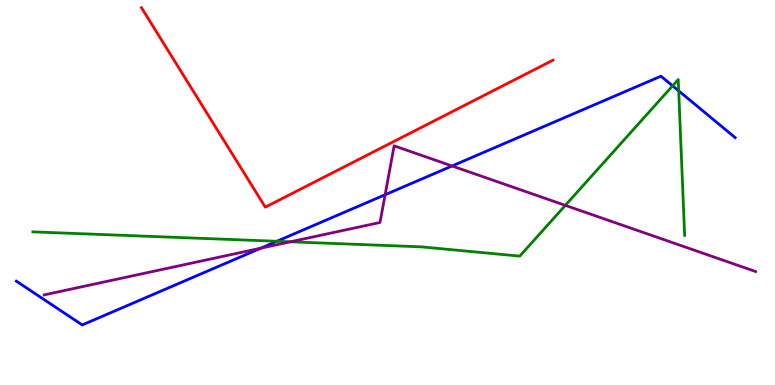[{'lines': ['blue', 'red'], 'intersections': []}, {'lines': ['green', 'red'], 'intersections': []}, {'lines': ['purple', 'red'], 'intersections': []}, {'lines': ['blue', 'green'], 'intersections': [{'x': 3.57, 'y': 3.73}, {'x': 8.68, 'y': 7.77}, {'x': 8.76, 'y': 7.64}]}, {'lines': ['blue', 'purple'], 'intersections': [{'x': 3.37, 'y': 3.55}, {'x': 4.97, 'y': 4.94}, {'x': 5.83, 'y': 5.69}]}, {'lines': ['green', 'purple'], 'intersections': [{'x': 3.75, 'y': 3.72}, {'x': 7.29, 'y': 4.67}]}]